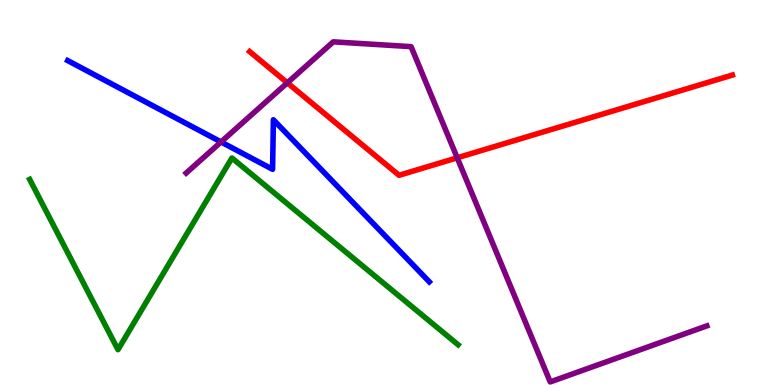[{'lines': ['blue', 'red'], 'intersections': []}, {'lines': ['green', 'red'], 'intersections': []}, {'lines': ['purple', 'red'], 'intersections': [{'x': 3.71, 'y': 7.85}, {'x': 5.9, 'y': 5.9}]}, {'lines': ['blue', 'green'], 'intersections': []}, {'lines': ['blue', 'purple'], 'intersections': [{'x': 2.85, 'y': 6.31}]}, {'lines': ['green', 'purple'], 'intersections': []}]